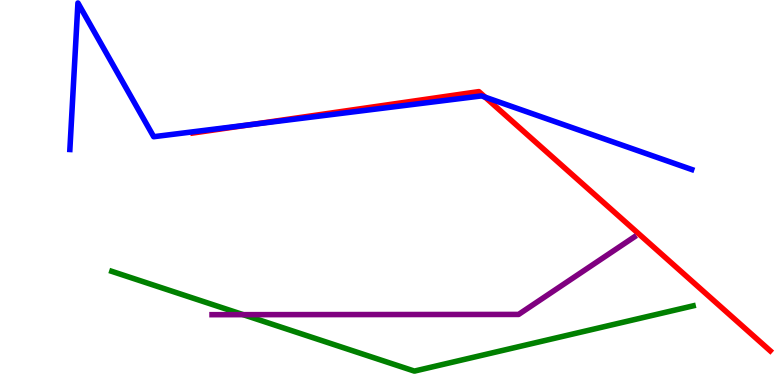[{'lines': ['blue', 'red'], 'intersections': [{'x': 3.24, 'y': 6.76}, {'x': 6.26, 'y': 7.48}]}, {'lines': ['green', 'red'], 'intersections': []}, {'lines': ['purple', 'red'], 'intersections': []}, {'lines': ['blue', 'green'], 'intersections': []}, {'lines': ['blue', 'purple'], 'intersections': []}, {'lines': ['green', 'purple'], 'intersections': [{'x': 3.14, 'y': 1.83}]}]